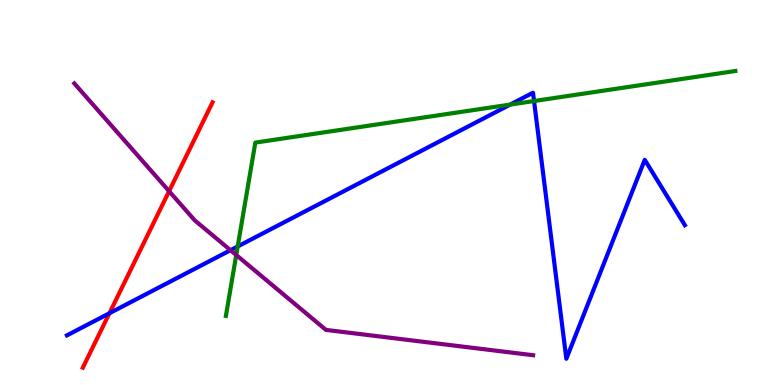[{'lines': ['blue', 'red'], 'intersections': [{'x': 1.41, 'y': 1.86}]}, {'lines': ['green', 'red'], 'intersections': []}, {'lines': ['purple', 'red'], 'intersections': [{'x': 2.18, 'y': 5.03}]}, {'lines': ['blue', 'green'], 'intersections': [{'x': 3.07, 'y': 3.6}, {'x': 6.58, 'y': 7.28}, {'x': 6.89, 'y': 7.38}]}, {'lines': ['blue', 'purple'], 'intersections': [{'x': 2.97, 'y': 3.5}]}, {'lines': ['green', 'purple'], 'intersections': [{'x': 3.05, 'y': 3.38}]}]